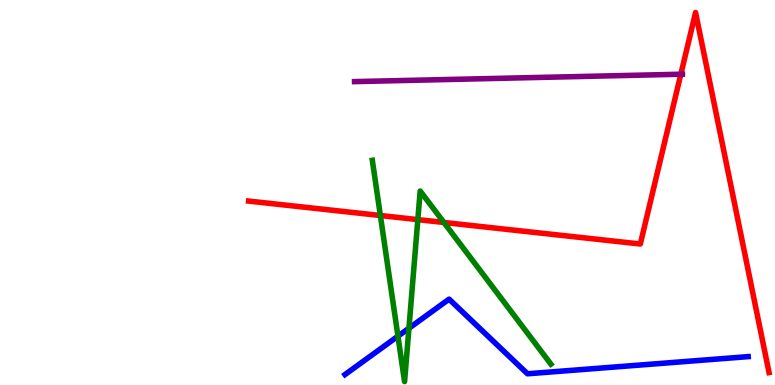[{'lines': ['blue', 'red'], 'intersections': []}, {'lines': ['green', 'red'], 'intersections': [{'x': 4.91, 'y': 4.4}, {'x': 5.39, 'y': 4.3}, {'x': 5.73, 'y': 4.22}]}, {'lines': ['purple', 'red'], 'intersections': [{'x': 8.79, 'y': 8.07}]}, {'lines': ['blue', 'green'], 'intersections': [{'x': 5.13, 'y': 1.27}, {'x': 5.28, 'y': 1.47}]}, {'lines': ['blue', 'purple'], 'intersections': []}, {'lines': ['green', 'purple'], 'intersections': []}]